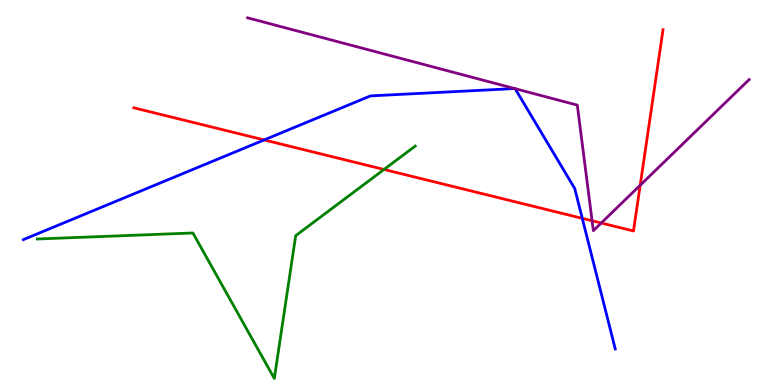[{'lines': ['blue', 'red'], 'intersections': [{'x': 3.41, 'y': 6.37}, {'x': 7.51, 'y': 4.33}]}, {'lines': ['green', 'red'], 'intersections': [{'x': 4.96, 'y': 5.6}]}, {'lines': ['purple', 'red'], 'intersections': [{'x': 7.64, 'y': 4.27}, {'x': 7.76, 'y': 4.21}, {'x': 8.26, 'y': 5.19}]}, {'lines': ['blue', 'green'], 'intersections': []}, {'lines': ['blue', 'purple'], 'intersections': [{'x': 6.64, 'y': 7.7}, {'x': 6.65, 'y': 7.7}]}, {'lines': ['green', 'purple'], 'intersections': []}]